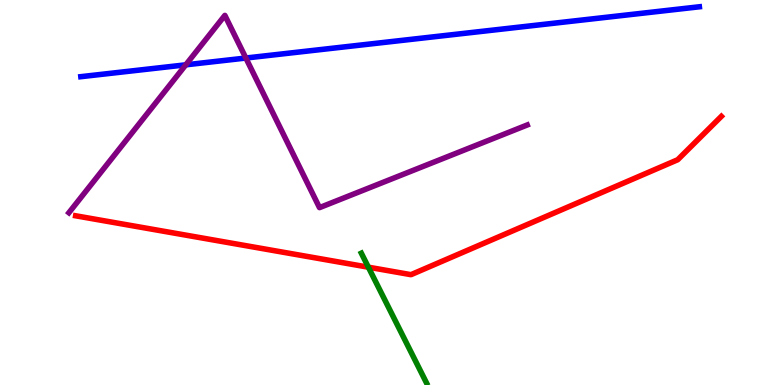[{'lines': ['blue', 'red'], 'intersections': []}, {'lines': ['green', 'red'], 'intersections': [{'x': 4.75, 'y': 3.06}]}, {'lines': ['purple', 'red'], 'intersections': []}, {'lines': ['blue', 'green'], 'intersections': []}, {'lines': ['blue', 'purple'], 'intersections': [{'x': 2.4, 'y': 8.32}, {'x': 3.17, 'y': 8.49}]}, {'lines': ['green', 'purple'], 'intersections': []}]